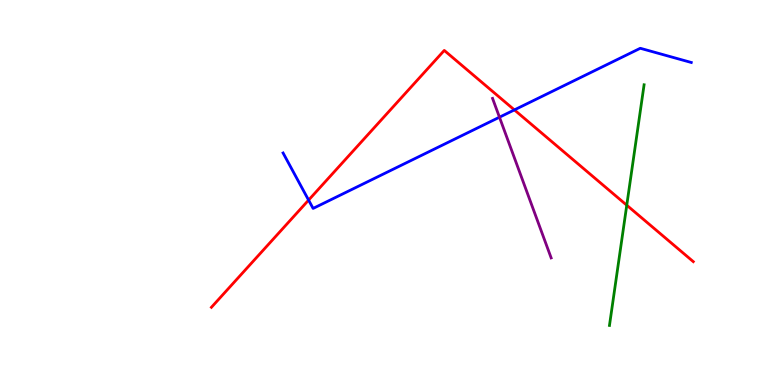[{'lines': ['blue', 'red'], 'intersections': [{'x': 3.98, 'y': 4.8}, {'x': 6.64, 'y': 7.15}]}, {'lines': ['green', 'red'], 'intersections': [{'x': 8.09, 'y': 4.67}]}, {'lines': ['purple', 'red'], 'intersections': []}, {'lines': ['blue', 'green'], 'intersections': []}, {'lines': ['blue', 'purple'], 'intersections': [{'x': 6.44, 'y': 6.96}]}, {'lines': ['green', 'purple'], 'intersections': []}]